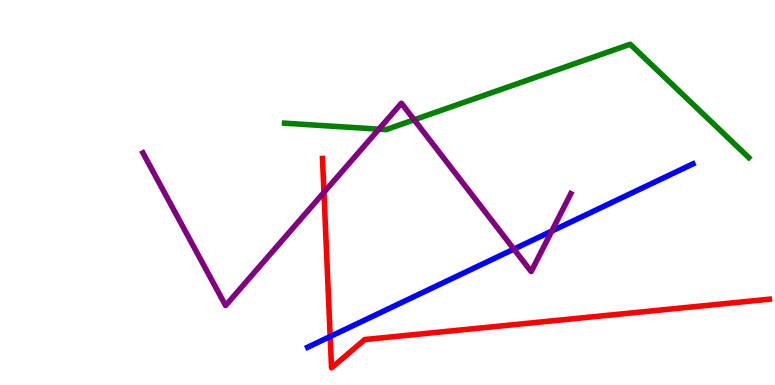[{'lines': ['blue', 'red'], 'intersections': [{'x': 4.26, 'y': 1.26}]}, {'lines': ['green', 'red'], 'intersections': []}, {'lines': ['purple', 'red'], 'intersections': [{'x': 4.18, 'y': 5.0}]}, {'lines': ['blue', 'green'], 'intersections': []}, {'lines': ['blue', 'purple'], 'intersections': [{'x': 6.63, 'y': 3.53}, {'x': 7.12, 'y': 4.0}]}, {'lines': ['green', 'purple'], 'intersections': [{'x': 4.89, 'y': 6.65}, {'x': 5.34, 'y': 6.89}]}]